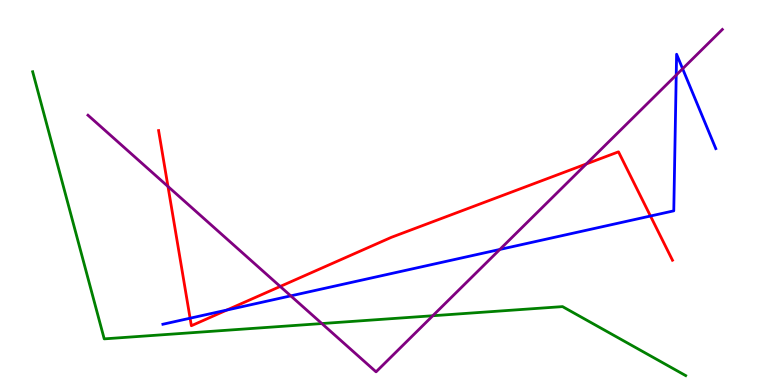[{'lines': ['blue', 'red'], 'intersections': [{'x': 2.45, 'y': 1.73}, {'x': 2.93, 'y': 1.95}, {'x': 8.39, 'y': 4.39}]}, {'lines': ['green', 'red'], 'intersections': []}, {'lines': ['purple', 'red'], 'intersections': [{'x': 2.17, 'y': 5.16}, {'x': 3.62, 'y': 2.56}, {'x': 7.57, 'y': 5.74}]}, {'lines': ['blue', 'green'], 'intersections': []}, {'lines': ['blue', 'purple'], 'intersections': [{'x': 3.75, 'y': 2.32}, {'x': 6.45, 'y': 3.52}, {'x': 8.73, 'y': 8.05}, {'x': 8.81, 'y': 8.21}]}, {'lines': ['green', 'purple'], 'intersections': [{'x': 4.15, 'y': 1.6}, {'x': 5.58, 'y': 1.8}]}]